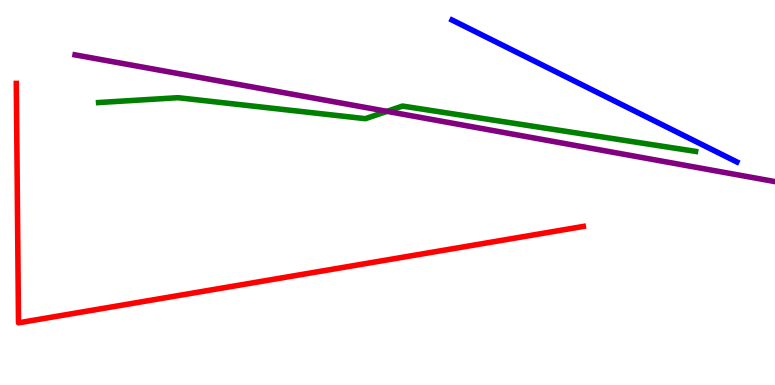[{'lines': ['blue', 'red'], 'intersections': []}, {'lines': ['green', 'red'], 'intersections': []}, {'lines': ['purple', 'red'], 'intersections': []}, {'lines': ['blue', 'green'], 'intersections': []}, {'lines': ['blue', 'purple'], 'intersections': []}, {'lines': ['green', 'purple'], 'intersections': [{'x': 4.99, 'y': 7.11}]}]